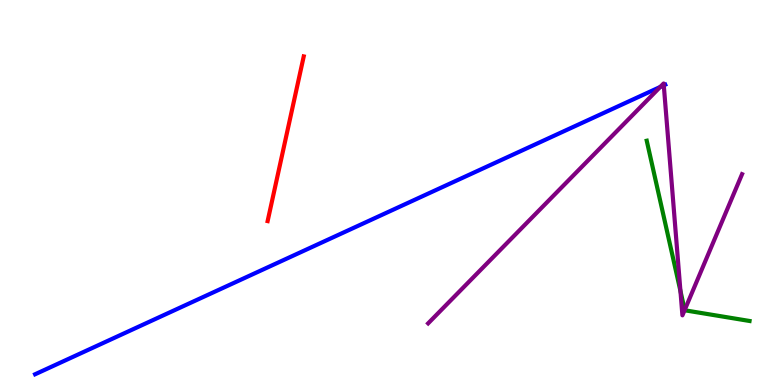[{'lines': ['blue', 'red'], 'intersections': []}, {'lines': ['green', 'red'], 'intersections': []}, {'lines': ['purple', 'red'], 'intersections': []}, {'lines': ['blue', 'green'], 'intersections': []}, {'lines': ['blue', 'purple'], 'intersections': [{'x': 8.52, 'y': 7.74}, {'x': 8.56, 'y': 7.78}]}, {'lines': ['green', 'purple'], 'intersections': [{'x': 8.78, 'y': 2.44}, {'x': 8.83, 'y': 1.95}]}]